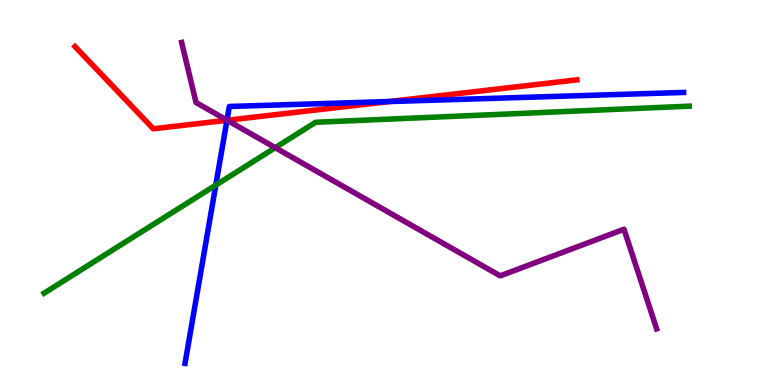[{'lines': ['blue', 'red'], 'intersections': [{'x': 2.93, 'y': 6.88}, {'x': 5.02, 'y': 7.36}]}, {'lines': ['green', 'red'], 'intersections': []}, {'lines': ['purple', 'red'], 'intersections': [{'x': 2.93, 'y': 6.88}]}, {'lines': ['blue', 'green'], 'intersections': [{'x': 2.78, 'y': 5.19}]}, {'lines': ['blue', 'purple'], 'intersections': [{'x': 2.93, 'y': 6.88}]}, {'lines': ['green', 'purple'], 'intersections': [{'x': 3.55, 'y': 6.16}]}]